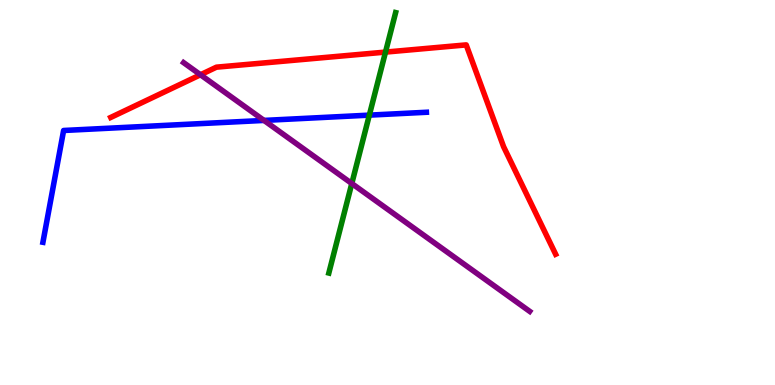[{'lines': ['blue', 'red'], 'intersections': []}, {'lines': ['green', 'red'], 'intersections': [{'x': 4.97, 'y': 8.65}]}, {'lines': ['purple', 'red'], 'intersections': [{'x': 2.59, 'y': 8.06}]}, {'lines': ['blue', 'green'], 'intersections': [{'x': 4.77, 'y': 7.01}]}, {'lines': ['blue', 'purple'], 'intersections': [{'x': 3.41, 'y': 6.87}]}, {'lines': ['green', 'purple'], 'intersections': [{'x': 4.54, 'y': 5.23}]}]